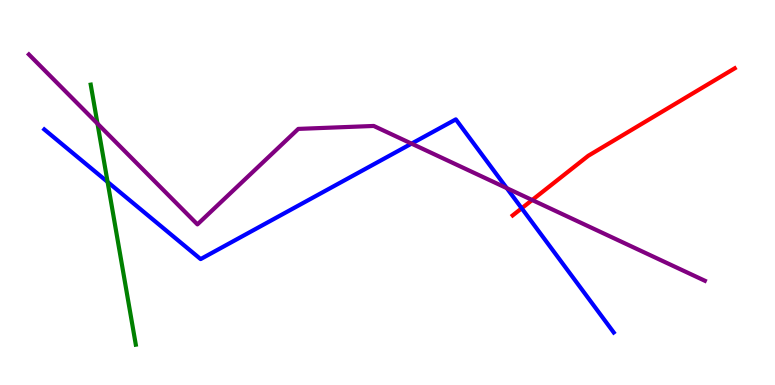[{'lines': ['blue', 'red'], 'intersections': [{'x': 6.73, 'y': 4.59}]}, {'lines': ['green', 'red'], 'intersections': []}, {'lines': ['purple', 'red'], 'intersections': [{'x': 6.87, 'y': 4.8}]}, {'lines': ['blue', 'green'], 'intersections': [{'x': 1.39, 'y': 5.27}]}, {'lines': ['blue', 'purple'], 'intersections': [{'x': 5.31, 'y': 6.27}, {'x': 6.54, 'y': 5.11}]}, {'lines': ['green', 'purple'], 'intersections': [{'x': 1.26, 'y': 6.79}]}]